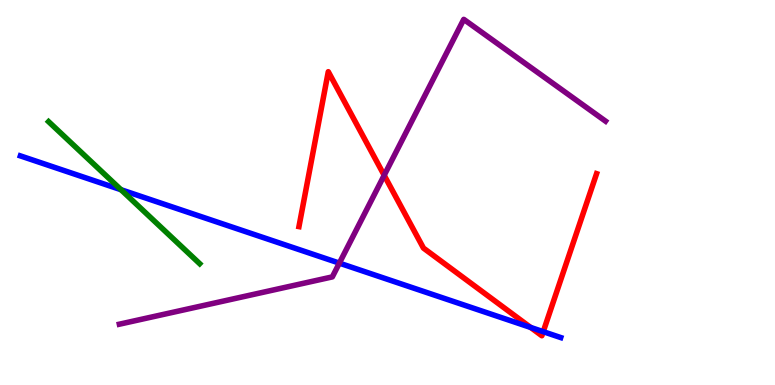[{'lines': ['blue', 'red'], 'intersections': [{'x': 6.85, 'y': 1.5}, {'x': 7.01, 'y': 1.39}]}, {'lines': ['green', 'red'], 'intersections': []}, {'lines': ['purple', 'red'], 'intersections': [{'x': 4.96, 'y': 5.45}]}, {'lines': ['blue', 'green'], 'intersections': [{'x': 1.56, 'y': 5.07}]}, {'lines': ['blue', 'purple'], 'intersections': [{'x': 4.38, 'y': 3.17}]}, {'lines': ['green', 'purple'], 'intersections': []}]